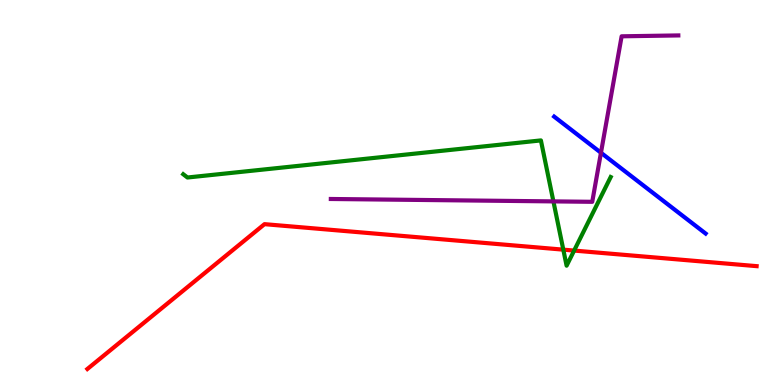[{'lines': ['blue', 'red'], 'intersections': []}, {'lines': ['green', 'red'], 'intersections': [{'x': 7.27, 'y': 3.52}, {'x': 7.41, 'y': 3.49}]}, {'lines': ['purple', 'red'], 'intersections': []}, {'lines': ['blue', 'green'], 'intersections': []}, {'lines': ['blue', 'purple'], 'intersections': [{'x': 7.75, 'y': 6.03}]}, {'lines': ['green', 'purple'], 'intersections': [{'x': 7.14, 'y': 4.77}]}]